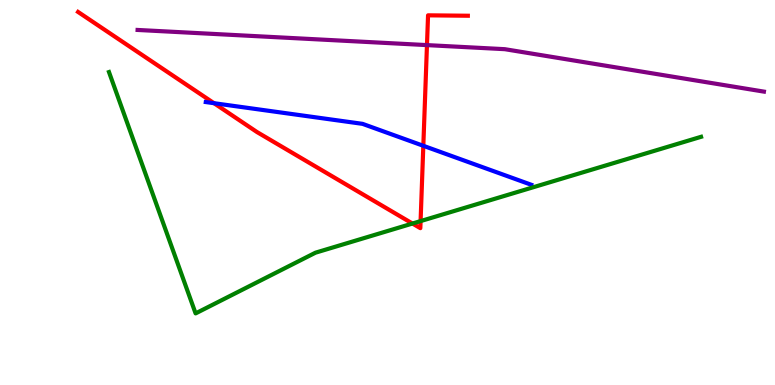[{'lines': ['blue', 'red'], 'intersections': [{'x': 2.76, 'y': 7.32}, {'x': 5.46, 'y': 6.21}]}, {'lines': ['green', 'red'], 'intersections': [{'x': 5.32, 'y': 4.19}, {'x': 5.43, 'y': 4.26}]}, {'lines': ['purple', 'red'], 'intersections': [{'x': 5.51, 'y': 8.83}]}, {'lines': ['blue', 'green'], 'intersections': []}, {'lines': ['blue', 'purple'], 'intersections': []}, {'lines': ['green', 'purple'], 'intersections': []}]